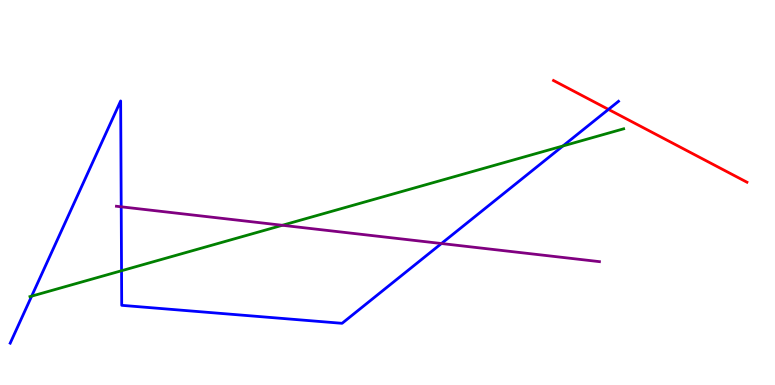[{'lines': ['blue', 'red'], 'intersections': [{'x': 7.85, 'y': 7.16}]}, {'lines': ['green', 'red'], 'intersections': []}, {'lines': ['purple', 'red'], 'intersections': []}, {'lines': ['blue', 'green'], 'intersections': [{'x': 0.408, 'y': 2.31}, {'x': 1.57, 'y': 2.97}, {'x': 7.26, 'y': 6.21}]}, {'lines': ['blue', 'purple'], 'intersections': [{'x': 1.56, 'y': 4.63}, {'x': 5.7, 'y': 3.67}]}, {'lines': ['green', 'purple'], 'intersections': [{'x': 3.64, 'y': 4.15}]}]